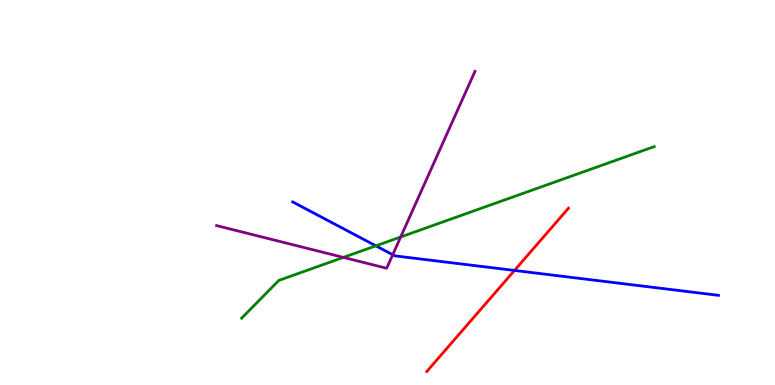[{'lines': ['blue', 'red'], 'intersections': [{'x': 6.64, 'y': 2.98}]}, {'lines': ['green', 'red'], 'intersections': []}, {'lines': ['purple', 'red'], 'intersections': []}, {'lines': ['blue', 'green'], 'intersections': [{'x': 4.85, 'y': 3.61}]}, {'lines': ['blue', 'purple'], 'intersections': [{'x': 5.07, 'y': 3.38}]}, {'lines': ['green', 'purple'], 'intersections': [{'x': 4.43, 'y': 3.31}, {'x': 5.17, 'y': 3.84}]}]